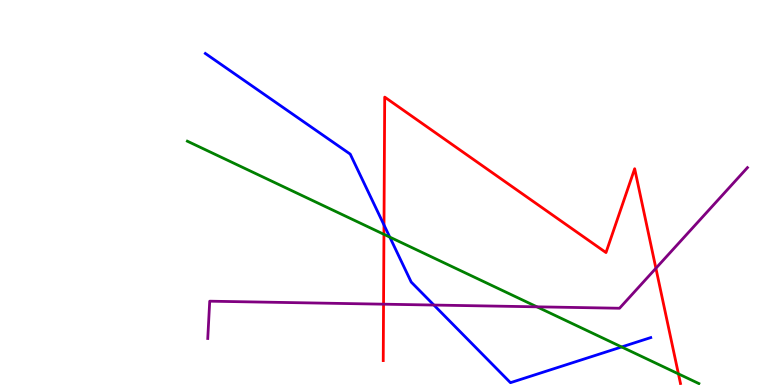[{'lines': ['blue', 'red'], 'intersections': [{'x': 4.95, 'y': 4.16}]}, {'lines': ['green', 'red'], 'intersections': [{'x': 4.95, 'y': 3.91}, {'x': 8.75, 'y': 0.289}]}, {'lines': ['purple', 'red'], 'intersections': [{'x': 4.95, 'y': 2.1}, {'x': 8.46, 'y': 3.03}]}, {'lines': ['blue', 'green'], 'intersections': [{'x': 5.03, 'y': 3.84}, {'x': 8.02, 'y': 0.988}]}, {'lines': ['blue', 'purple'], 'intersections': [{'x': 5.6, 'y': 2.08}]}, {'lines': ['green', 'purple'], 'intersections': [{'x': 6.93, 'y': 2.03}]}]